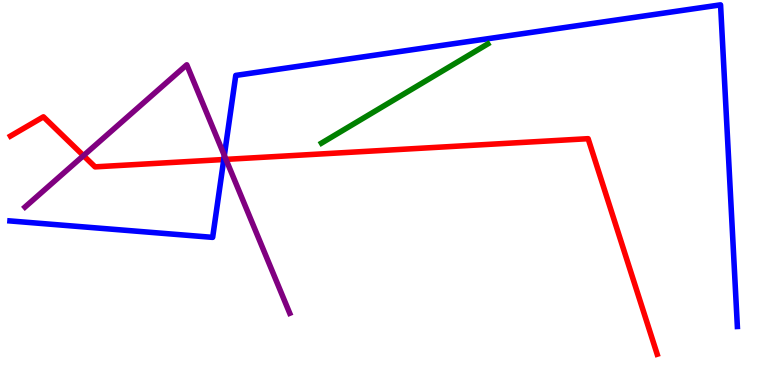[{'lines': ['blue', 'red'], 'intersections': [{'x': 2.89, 'y': 5.86}]}, {'lines': ['green', 'red'], 'intersections': []}, {'lines': ['purple', 'red'], 'intersections': [{'x': 1.08, 'y': 5.96}, {'x': 2.92, 'y': 5.86}]}, {'lines': ['blue', 'green'], 'intersections': []}, {'lines': ['blue', 'purple'], 'intersections': [{'x': 2.89, 'y': 5.96}]}, {'lines': ['green', 'purple'], 'intersections': []}]